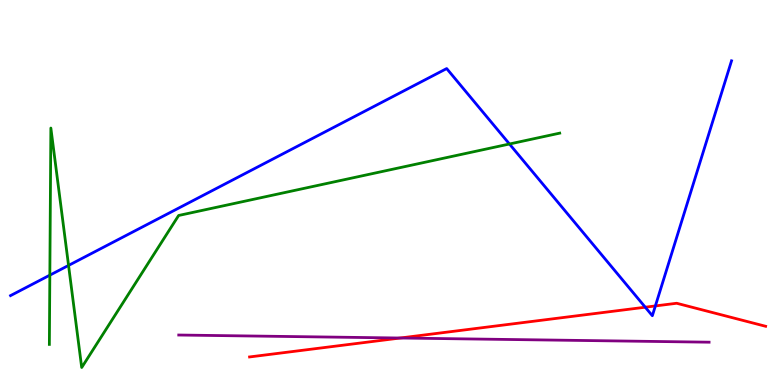[{'lines': ['blue', 'red'], 'intersections': [{'x': 8.33, 'y': 2.02}, {'x': 8.46, 'y': 2.05}]}, {'lines': ['green', 'red'], 'intersections': []}, {'lines': ['purple', 'red'], 'intersections': [{'x': 5.16, 'y': 1.22}]}, {'lines': ['blue', 'green'], 'intersections': [{'x': 0.643, 'y': 2.85}, {'x': 0.885, 'y': 3.11}, {'x': 6.57, 'y': 6.26}]}, {'lines': ['blue', 'purple'], 'intersections': []}, {'lines': ['green', 'purple'], 'intersections': []}]